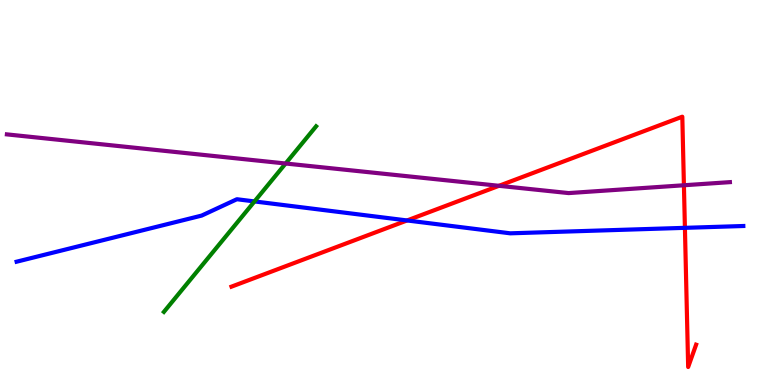[{'lines': ['blue', 'red'], 'intersections': [{'x': 5.25, 'y': 4.27}, {'x': 8.84, 'y': 4.08}]}, {'lines': ['green', 'red'], 'intersections': []}, {'lines': ['purple', 'red'], 'intersections': [{'x': 6.44, 'y': 5.17}, {'x': 8.82, 'y': 5.19}]}, {'lines': ['blue', 'green'], 'intersections': [{'x': 3.28, 'y': 4.77}]}, {'lines': ['blue', 'purple'], 'intersections': []}, {'lines': ['green', 'purple'], 'intersections': [{'x': 3.69, 'y': 5.75}]}]